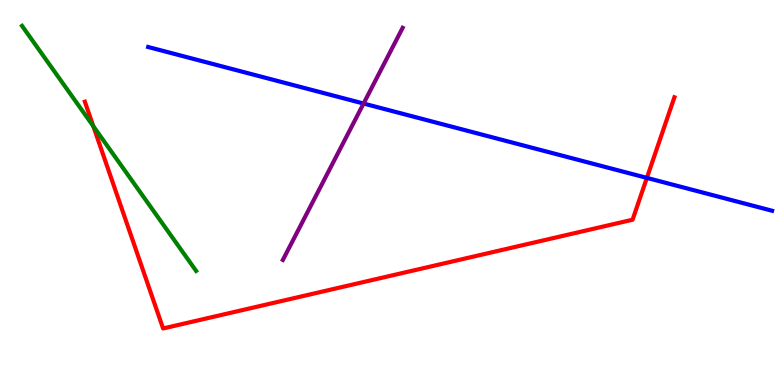[{'lines': ['blue', 'red'], 'intersections': [{'x': 8.35, 'y': 5.38}]}, {'lines': ['green', 'red'], 'intersections': [{'x': 1.2, 'y': 6.72}]}, {'lines': ['purple', 'red'], 'intersections': []}, {'lines': ['blue', 'green'], 'intersections': []}, {'lines': ['blue', 'purple'], 'intersections': [{'x': 4.69, 'y': 7.31}]}, {'lines': ['green', 'purple'], 'intersections': []}]